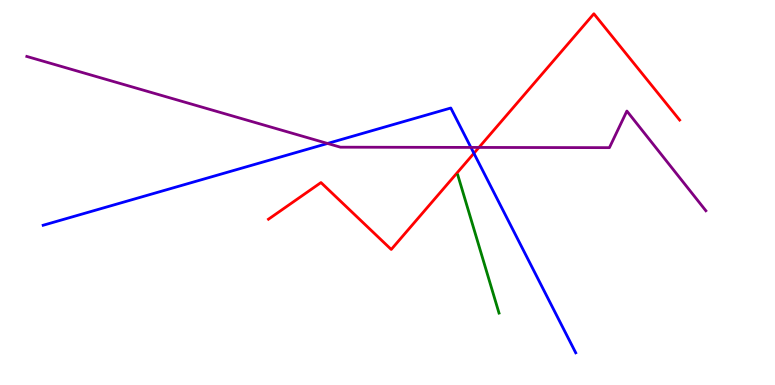[{'lines': ['blue', 'red'], 'intersections': [{'x': 6.12, 'y': 6.02}]}, {'lines': ['green', 'red'], 'intersections': []}, {'lines': ['purple', 'red'], 'intersections': [{'x': 6.18, 'y': 6.17}]}, {'lines': ['blue', 'green'], 'intersections': []}, {'lines': ['blue', 'purple'], 'intersections': [{'x': 4.23, 'y': 6.27}, {'x': 6.08, 'y': 6.17}]}, {'lines': ['green', 'purple'], 'intersections': []}]